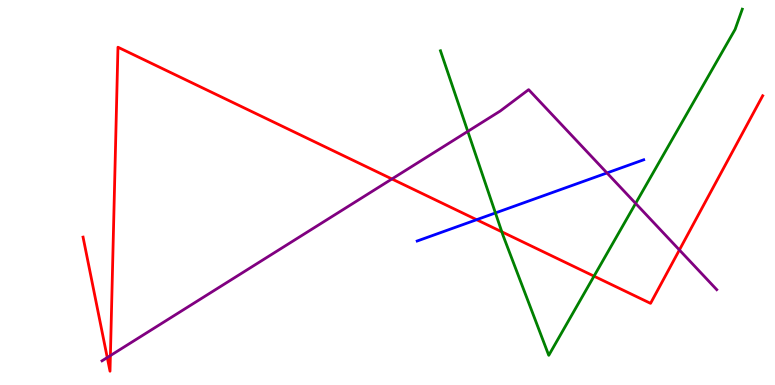[{'lines': ['blue', 'red'], 'intersections': [{'x': 6.15, 'y': 4.29}]}, {'lines': ['green', 'red'], 'intersections': [{'x': 6.48, 'y': 3.98}, {'x': 7.66, 'y': 2.83}]}, {'lines': ['purple', 'red'], 'intersections': [{'x': 1.38, 'y': 0.713}, {'x': 1.42, 'y': 0.764}, {'x': 5.06, 'y': 5.35}, {'x': 8.77, 'y': 3.51}]}, {'lines': ['blue', 'green'], 'intersections': [{'x': 6.39, 'y': 4.47}]}, {'lines': ['blue', 'purple'], 'intersections': [{'x': 7.83, 'y': 5.51}]}, {'lines': ['green', 'purple'], 'intersections': [{'x': 6.04, 'y': 6.59}, {'x': 8.2, 'y': 4.72}]}]